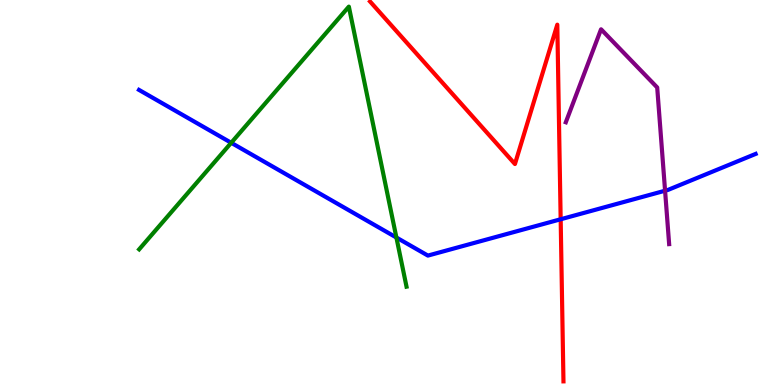[{'lines': ['blue', 'red'], 'intersections': [{'x': 7.23, 'y': 4.3}]}, {'lines': ['green', 'red'], 'intersections': []}, {'lines': ['purple', 'red'], 'intersections': []}, {'lines': ['blue', 'green'], 'intersections': [{'x': 2.98, 'y': 6.29}, {'x': 5.11, 'y': 3.83}]}, {'lines': ['blue', 'purple'], 'intersections': [{'x': 8.58, 'y': 5.05}]}, {'lines': ['green', 'purple'], 'intersections': []}]